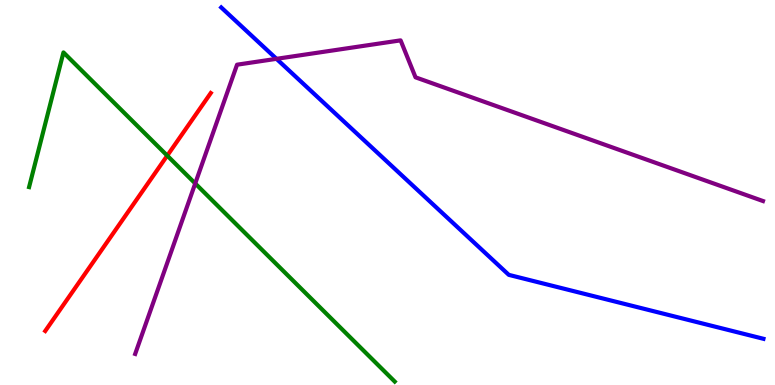[{'lines': ['blue', 'red'], 'intersections': []}, {'lines': ['green', 'red'], 'intersections': [{'x': 2.16, 'y': 5.96}]}, {'lines': ['purple', 'red'], 'intersections': []}, {'lines': ['blue', 'green'], 'intersections': []}, {'lines': ['blue', 'purple'], 'intersections': [{'x': 3.57, 'y': 8.47}]}, {'lines': ['green', 'purple'], 'intersections': [{'x': 2.52, 'y': 5.23}]}]